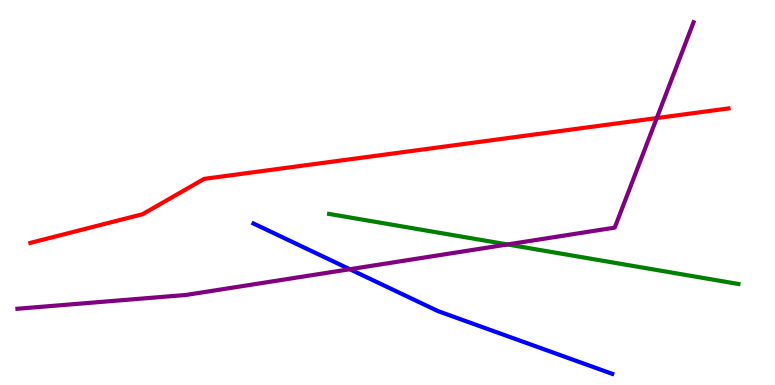[{'lines': ['blue', 'red'], 'intersections': []}, {'lines': ['green', 'red'], 'intersections': []}, {'lines': ['purple', 'red'], 'intersections': [{'x': 8.47, 'y': 6.93}]}, {'lines': ['blue', 'green'], 'intersections': []}, {'lines': ['blue', 'purple'], 'intersections': [{'x': 4.51, 'y': 3.01}]}, {'lines': ['green', 'purple'], 'intersections': [{'x': 6.55, 'y': 3.65}]}]